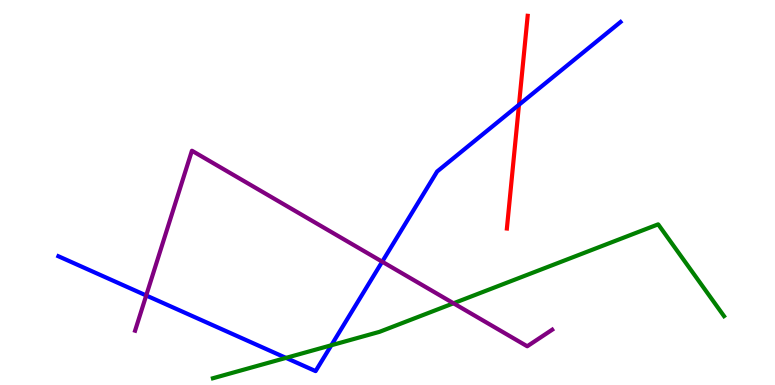[{'lines': ['blue', 'red'], 'intersections': [{'x': 6.7, 'y': 7.28}]}, {'lines': ['green', 'red'], 'intersections': []}, {'lines': ['purple', 'red'], 'intersections': []}, {'lines': ['blue', 'green'], 'intersections': [{'x': 3.69, 'y': 0.704}, {'x': 4.28, 'y': 1.03}]}, {'lines': ['blue', 'purple'], 'intersections': [{'x': 1.89, 'y': 2.33}, {'x': 4.93, 'y': 3.2}]}, {'lines': ['green', 'purple'], 'intersections': [{'x': 5.85, 'y': 2.12}]}]